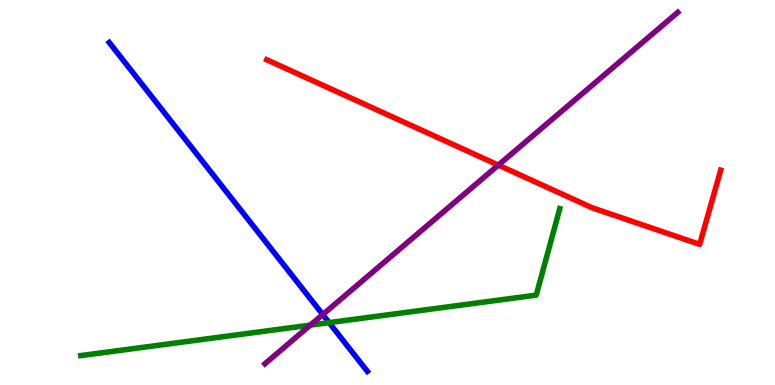[{'lines': ['blue', 'red'], 'intersections': []}, {'lines': ['green', 'red'], 'intersections': []}, {'lines': ['purple', 'red'], 'intersections': [{'x': 6.43, 'y': 5.71}]}, {'lines': ['blue', 'green'], 'intersections': [{'x': 4.25, 'y': 1.62}]}, {'lines': ['blue', 'purple'], 'intersections': [{'x': 4.16, 'y': 1.83}]}, {'lines': ['green', 'purple'], 'intersections': [{'x': 4.0, 'y': 1.56}]}]